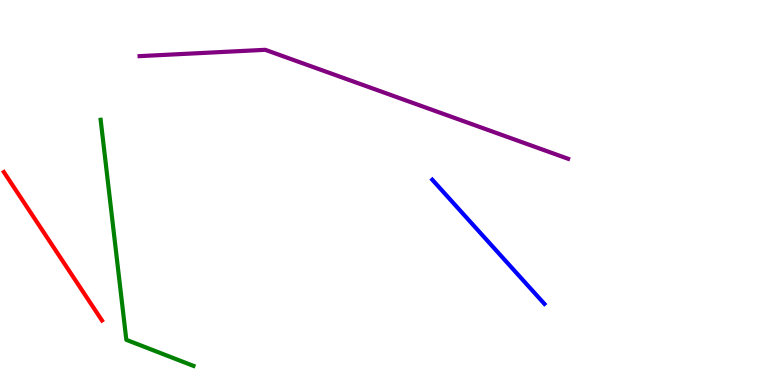[{'lines': ['blue', 'red'], 'intersections': []}, {'lines': ['green', 'red'], 'intersections': []}, {'lines': ['purple', 'red'], 'intersections': []}, {'lines': ['blue', 'green'], 'intersections': []}, {'lines': ['blue', 'purple'], 'intersections': []}, {'lines': ['green', 'purple'], 'intersections': []}]